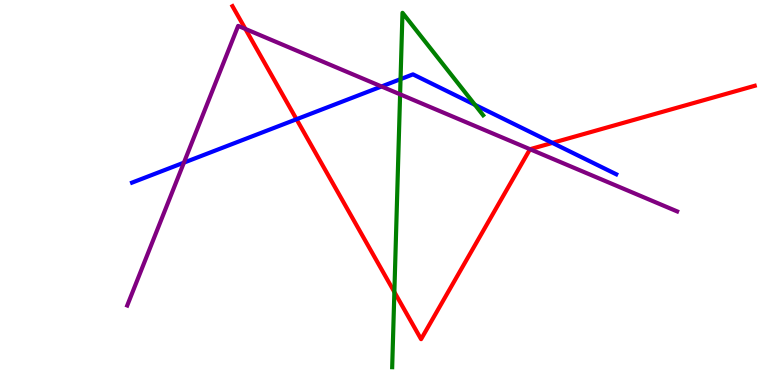[{'lines': ['blue', 'red'], 'intersections': [{'x': 3.83, 'y': 6.9}, {'x': 7.13, 'y': 6.29}]}, {'lines': ['green', 'red'], 'intersections': [{'x': 5.09, 'y': 2.42}]}, {'lines': ['purple', 'red'], 'intersections': [{'x': 3.17, 'y': 9.25}, {'x': 6.84, 'y': 6.12}]}, {'lines': ['blue', 'green'], 'intersections': [{'x': 5.17, 'y': 7.94}, {'x': 6.13, 'y': 7.28}]}, {'lines': ['blue', 'purple'], 'intersections': [{'x': 2.37, 'y': 5.78}, {'x': 4.92, 'y': 7.75}]}, {'lines': ['green', 'purple'], 'intersections': [{'x': 5.16, 'y': 7.55}]}]